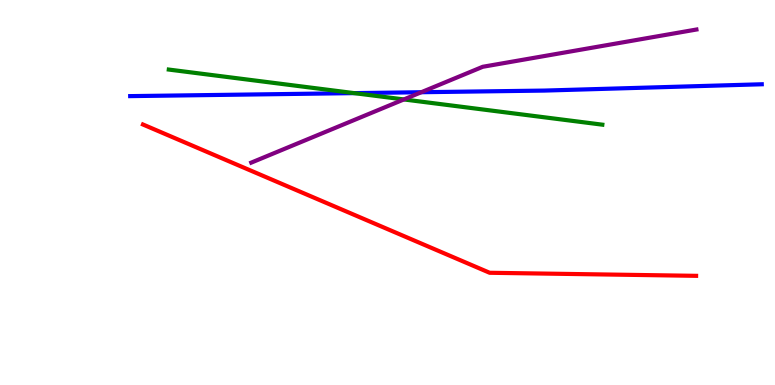[{'lines': ['blue', 'red'], 'intersections': []}, {'lines': ['green', 'red'], 'intersections': []}, {'lines': ['purple', 'red'], 'intersections': []}, {'lines': ['blue', 'green'], 'intersections': [{'x': 4.57, 'y': 7.58}]}, {'lines': ['blue', 'purple'], 'intersections': [{'x': 5.44, 'y': 7.6}]}, {'lines': ['green', 'purple'], 'intersections': [{'x': 5.21, 'y': 7.42}]}]